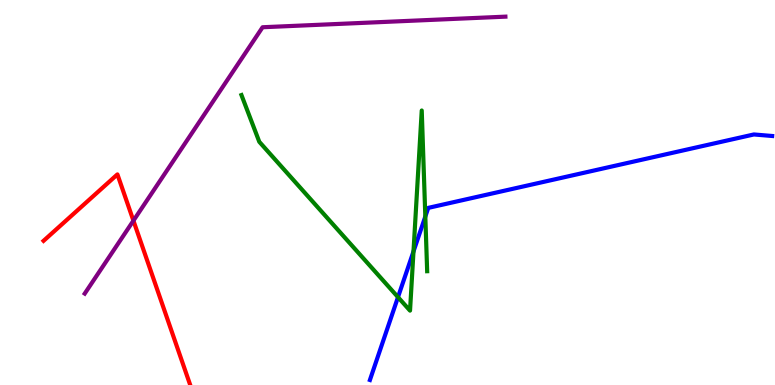[{'lines': ['blue', 'red'], 'intersections': []}, {'lines': ['green', 'red'], 'intersections': []}, {'lines': ['purple', 'red'], 'intersections': [{'x': 1.72, 'y': 4.27}]}, {'lines': ['blue', 'green'], 'intersections': [{'x': 5.14, 'y': 2.28}, {'x': 5.34, 'y': 3.47}, {'x': 5.49, 'y': 4.38}]}, {'lines': ['blue', 'purple'], 'intersections': []}, {'lines': ['green', 'purple'], 'intersections': []}]